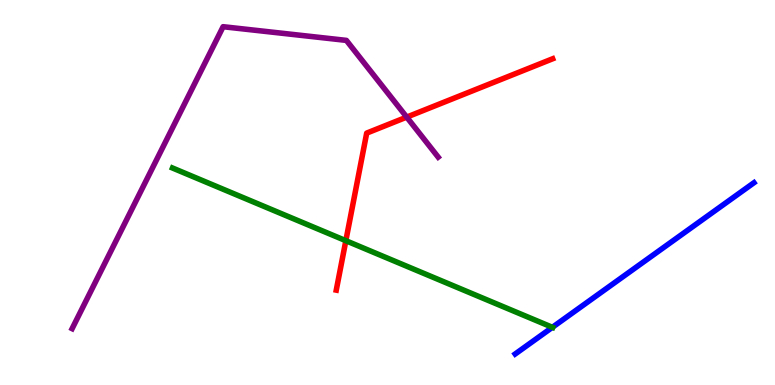[{'lines': ['blue', 'red'], 'intersections': []}, {'lines': ['green', 'red'], 'intersections': [{'x': 4.46, 'y': 3.75}]}, {'lines': ['purple', 'red'], 'intersections': [{'x': 5.25, 'y': 6.96}]}, {'lines': ['blue', 'green'], 'intersections': [{'x': 7.13, 'y': 1.5}]}, {'lines': ['blue', 'purple'], 'intersections': []}, {'lines': ['green', 'purple'], 'intersections': []}]